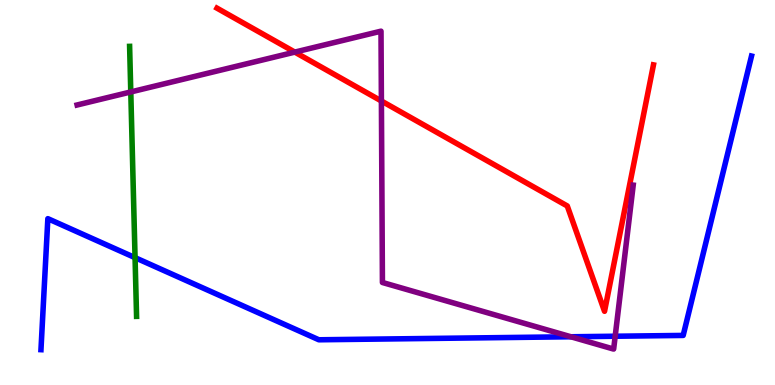[{'lines': ['blue', 'red'], 'intersections': []}, {'lines': ['green', 'red'], 'intersections': []}, {'lines': ['purple', 'red'], 'intersections': [{'x': 3.8, 'y': 8.65}, {'x': 4.92, 'y': 7.38}]}, {'lines': ['blue', 'green'], 'intersections': [{'x': 1.74, 'y': 3.31}]}, {'lines': ['blue', 'purple'], 'intersections': [{'x': 7.37, 'y': 1.25}, {'x': 7.94, 'y': 1.27}]}, {'lines': ['green', 'purple'], 'intersections': [{'x': 1.69, 'y': 7.61}]}]